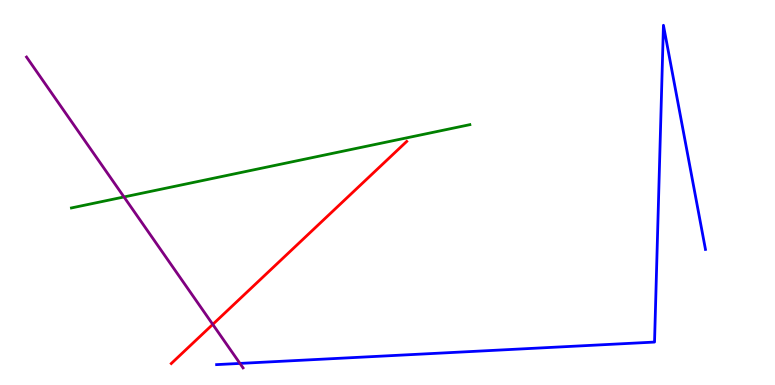[{'lines': ['blue', 'red'], 'intersections': []}, {'lines': ['green', 'red'], 'intersections': []}, {'lines': ['purple', 'red'], 'intersections': [{'x': 2.75, 'y': 1.57}]}, {'lines': ['blue', 'green'], 'intersections': []}, {'lines': ['blue', 'purple'], 'intersections': [{'x': 3.1, 'y': 0.561}]}, {'lines': ['green', 'purple'], 'intersections': [{'x': 1.6, 'y': 4.88}]}]